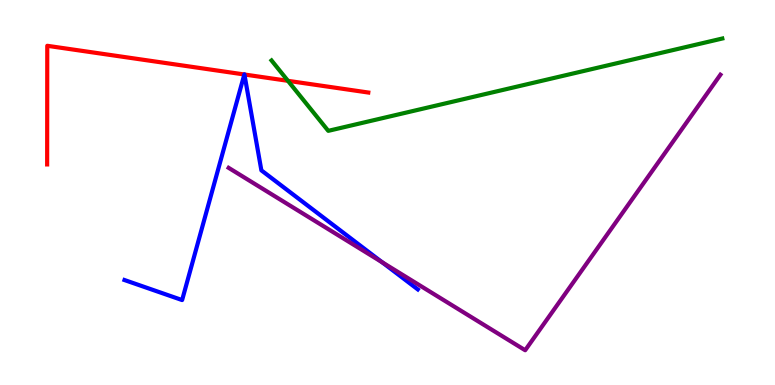[{'lines': ['blue', 'red'], 'intersections': [{'x': 3.15, 'y': 8.07}, {'x': 3.15, 'y': 8.07}]}, {'lines': ['green', 'red'], 'intersections': [{'x': 3.72, 'y': 7.9}]}, {'lines': ['purple', 'red'], 'intersections': []}, {'lines': ['blue', 'green'], 'intersections': []}, {'lines': ['blue', 'purple'], 'intersections': [{'x': 4.93, 'y': 3.19}]}, {'lines': ['green', 'purple'], 'intersections': []}]